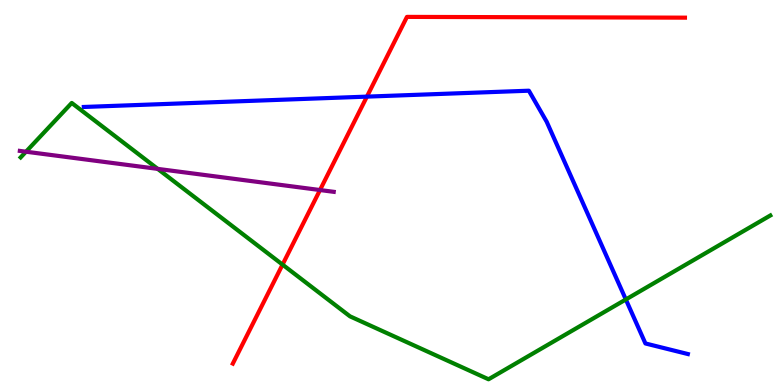[{'lines': ['blue', 'red'], 'intersections': [{'x': 4.73, 'y': 7.49}]}, {'lines': ['green', 'red'], 'intersections': [{'x': 3.65, 'y': 3.13}]}, {'lines': ['purple', 'red'], 'intersections': [{'x': 4.13, 'y': 5.06}]}, {'lines': ['blue', 'green'], 'intersections': [{'x': 8.08, 'y': 2.22}]}, {'lines': ['blue', 'purple'], 'intersections': []}, {'lines': ['green', 'purple'], 'intersections': [{'x': 0.335, 'y': 6.06}, {'x': 2.03, 'y': 5.61}]}]